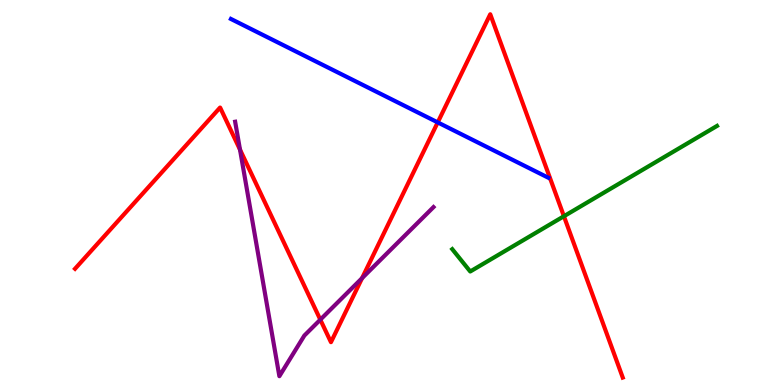[{'lines': ['blue', 'red'], 'intersections': [{'x': 5.65, 'y': 6.82}]}, {'lines': ['green', 'red'], 'intersections': [{'x': 7.28, 'y': 4.38}]}, {'lines': ['purple', 'red'], 'intersections': [{'x': 3.1, 'y': 6.11}, {'x': 4.13, 'y': 1.7}, {'x': 4.67, 'y': 2.78}]}, {'lines': ['blue', 'green'], 'intersections': []}, {'lines': ['blue', 'purple'], 'intersections': []}, {'lines': ['green', 'purple'], 'intersections': []}]